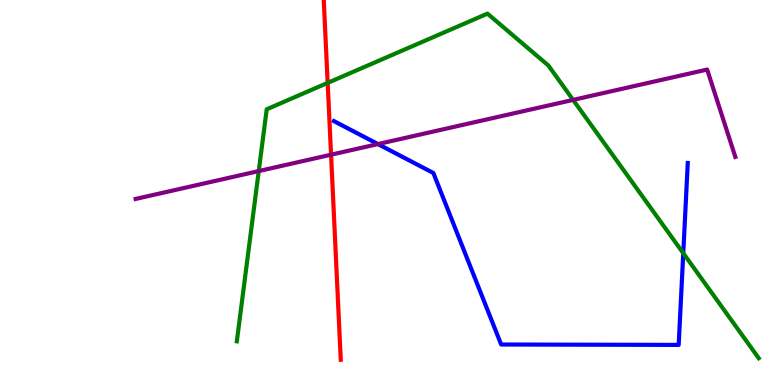[{'lines': ['blue', 'red'], 'intersections': []}, {'lines': ['green', 'red'], 'intersections': [{'x': 4.23, 'y': 7.85}]}, {'lines': ['purple', 'red'], 'intersections': [{'x': 4.27, 'y': 5.98}]}, {'lines': ['blue', 'green'], 'intersections': [{'x': 8.82, 'y': 3.42}]}, {'lines': ['blue', 'purple'], 'intersections': [{'x': 4.88, 'y': 6.26}]}, {'lines': ['green', 'purple'], 'intersections': [{'x': 3.34, 'y': 5.56}, {'x': 7.39, 'y': 7.41}]}]